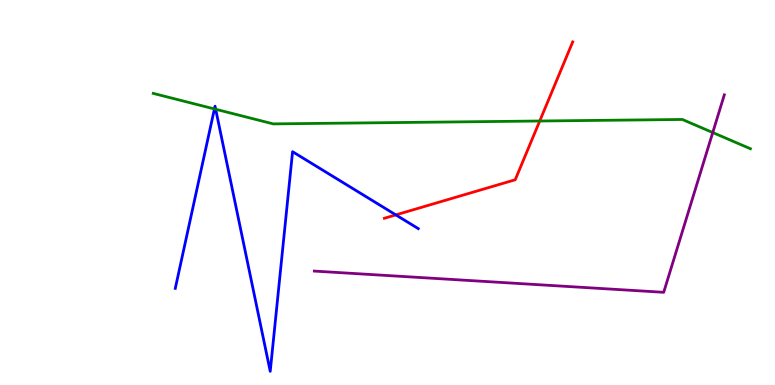[{'lines': ['blue', 'red'], 'intersections': [{'x': 5.11, 'y': 4.42}]}, {'lines': ['green', 'red'], 'intersections': [{'x': 6.96, 'y': 6.86}]}, {'lines': ['purple', 'red'], 'intersections': []}, {'lines': ['blue', 'green'], 'intersections': [{'x': 2.77, 'y': 7.17}, {'x': 2.78, 'y': 7.16}]}, {'lines': ['blue', 'purple'], 'intersections': []}, {'lines': ['green', 'purple'], 'intersections': [{'x': 9.2, 'y': 6.56}]}]